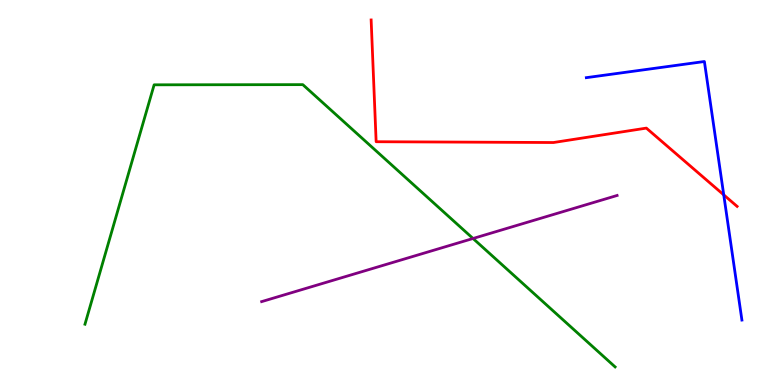[{'lines': ['blue', 'red'], 'intersections': [{'x': 9.34, 'y': 4.94}]}, {'lines': ['green', 'red'], 'intersections': []}, {'lines': ['purple', 'red'], 'intersections': []}, {'lines': ['blue', 'green'], 'intersections': []}, {'lines': ['blue', 'purple'], 'intersections': []}, {'lines': ['green', 'purple'], 'intersections': [{'x': 6.1, 'y': 3.81}]}]